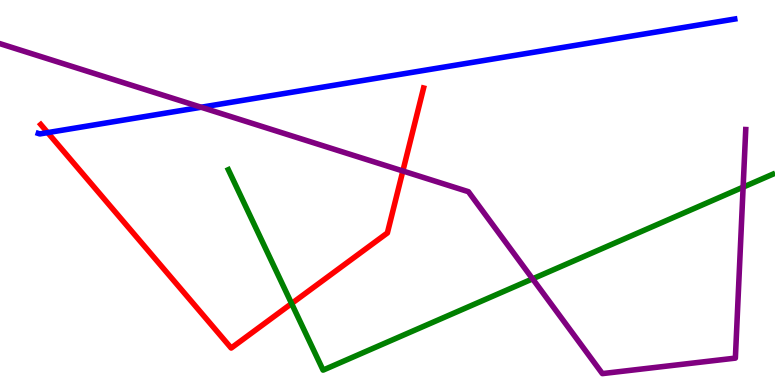[{'lines': ['blue', 'red'], 'intersections': [{'x': 0.615, 'y': 6.56}]}, {'lines': ['green', 'red'], 'intersections': [{'x': 3.76, 'y': 2.12}]}, {'lines': ['purple', 'red'], 'intersections': [{'x': 5.2, 'y': 5.56}]}, {'lines': ['blue', 'green'], 'intersections': []}, {'lines': ['blue', 'purple'], 'intersections': [{'x': 2.6, 'y': 7.21}]}, {'lines': ['green', 'purple'], 'intersections': [{'x': 6.87, 'y': 2.76}, {'x': 9.59, 'y': 5.14}]}]